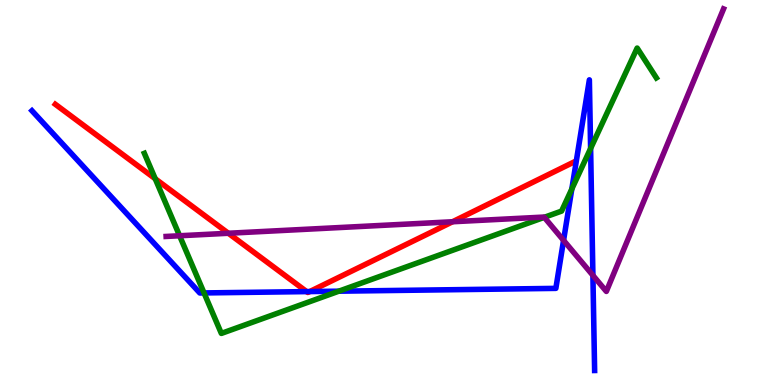[{'lines': ['blue', 'red'], 'intersections': [{'x': 3.96, 'y': 2.43}, {'x': 4.0, 'y': 2.43}]}, {'lines': ['green', 'red'], 'intersections': [{'x': 2.0, 'y': 5.36}]}, {'lines': ['purple', 'red'], 'intersections': [{'x': 2.95, 'y': 3.94}, {'x': 5.84, 'y': 4.24}]}, {'lines': ['blue', 'green'], 'intersections': [{'x': 2.63, 'y': 2.39}, {'x': 4.37, 'y': 2.44}, {'x': 7.38, 'y': 5.09}, {'x': 7.62, 'y': 6.14}]}, {'lines': ['blue', 'purple'], 'intersections': [{'x': 7.27, 'y': 3.76}, {'x': 7.65, 'y': 2.85}]}, {'lines': ['green', 'purple'], 'intersections': [{'x': 2.32, 'y': 3.88}, {'x': 7.02, 'y': 4.36}]}]